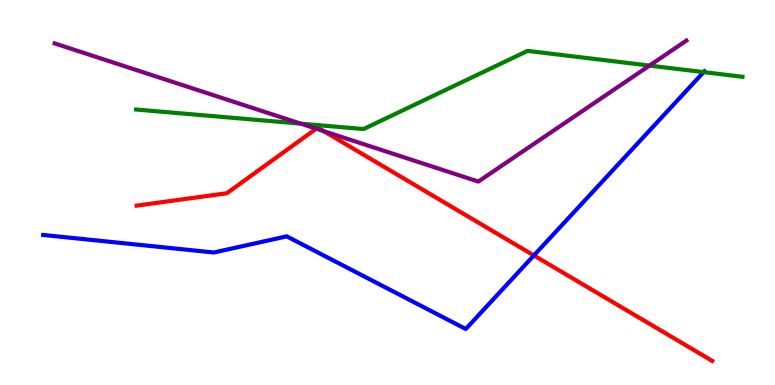[{'lines': ['blue', 'red'], 'intersections': [{'x': 6.89, 'y': 3.37}]}, {'lines': ['green', 'red'], 'intersections': []}, {'lines': ['purple', 'red'], 'intersections': [{'x': 4.08, 'y': 6.66}, {'x': 4.18, 'y': 6.59}]}, {'lines': ['blue', 'green'], 'intersections': [{'x': 9.08, 'y': 8.13}]}, {'lines': ['blue', 'purple'], 'intersections': []}, {'lines': ['green', 'purple'], 'intersections': [{'x': 3.88, 'y': 6.79}, {'x': 8.38, 'y': 8.3}]}]